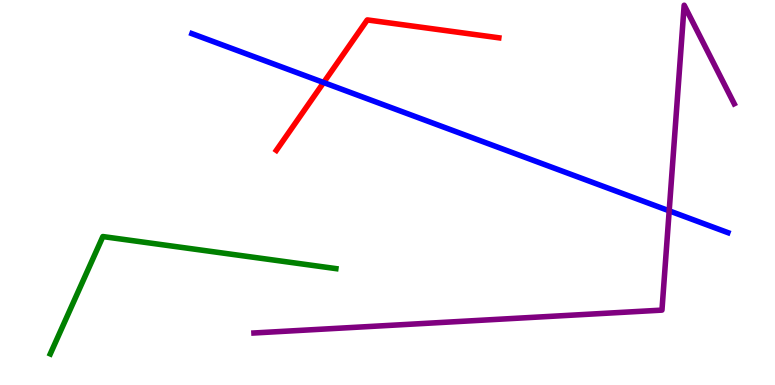[{'lines': ['blue', 'red'], 'intersections': [{'x': 4.18, 'y': 7.86}]}, {'lines': ['green', 'red'], 'intersections': []}, {'lines': ['purple', 'red'], 'intersections': []}, {'lines': ['blue', 'green'], 'intersections': []}, {'lines': ['blue', 'purple'], 'intersections': [{'x': 8.63, 'y': 4.52}]}, {'lines': ['green', 'purple'], 'intersections': []}]